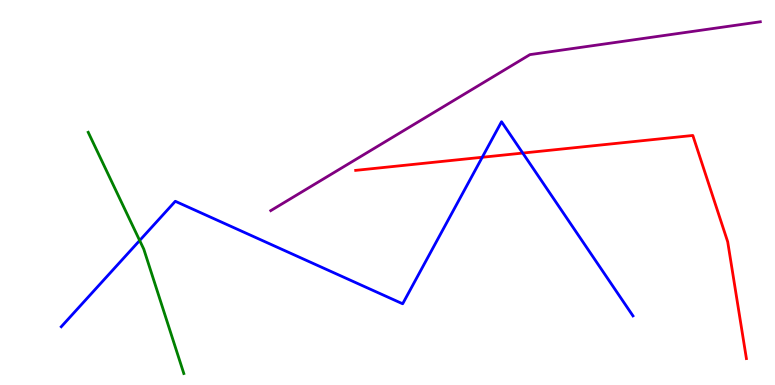[{'lines': ['blue', 'red'], 'intersections': [{'x': 6.22, 'y': 5.92}, {'x': 6.75, 'y': 6.02}]}, {'lines': ['green', 'red'], 'intersections': []}, {'lines': ['purple', 'red'], 'intersections': []}, {'lines': ['blue', 'green'], 'intersections': [{'x': 1.8, 'y': 3.75}]}, {'lines': ['blue', 'purple'], 'intersections': []}, {'lines': ['green', 'purple'], 'intersections': []}]